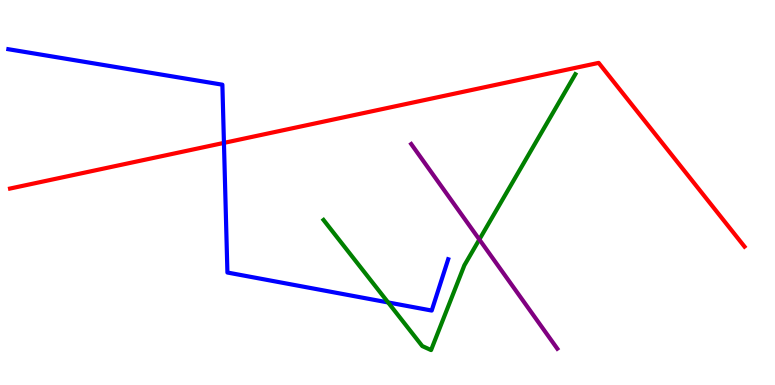[{'lines': ['blue', 'red'], 'intersections': [{'x': 2.89, 'y': 6.29}]}, {'lines': ['green', 'red'], 'intersections': []}, {'lines': ['purple', 'red'], 'intersections': []}, {'lines': ['blue', 'green'], 'intersections': [{'x': 5.01, 'y': 2.14}]}, {'lines': ['blue', 'purple'], 'intersections': []}, {'lines': ['green', 'purple'], 'intersections': [{'x': 6.19, 'y': 3.78}]}]